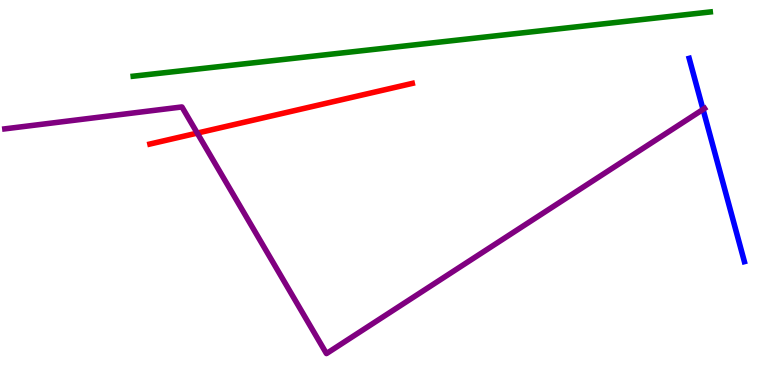[{'lines': ['blue', 'red'], 'intersections': []}, {'lines': ['green', 'red'], 'intersections': []}, {'lines': ['purple', 'red'], 'intersections': [{'x': 2.55, 'y': 6.54}]}, {'lines': ['blue', 'green'], 'intersections': []}, {'lines': ['blue', 'purple'], 'intersections': [{'x': 9.07, 'y': 7.16}]}, {'lines': ['green', 'purple'], 'intersections': []}]